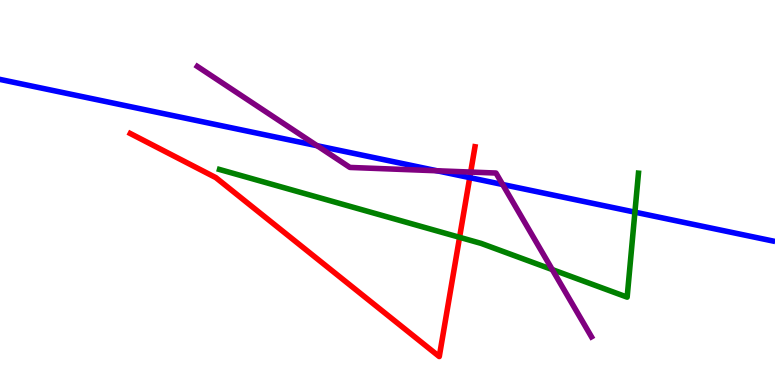[{'lines': ['blue', 'red'], 'intersections': [{'x': 6.06, 'y': 5.39}]}, {'lines': ['green', 'red'], 'intersections': [{'x': 5.93, 'y': 3.84}]}, {'lines': ['purple', 'red'], 'intersections': [{'x': 6.07, 'y': 5.53}]}, {'lines': ['blue', 'green'], 'intersections': [{'x': 8.19, 'y': 4.49}]}, {'lines': ['blue', 'purple'], 'intersections': [{'x': 4.09, 'y': 6.22}, {'x': 5.64, 'y': 5.56}, {'x': 6.49, 'y': 5.21}]}, {'lines': ['green', 'purple'], 'intersections': [{'x': 7.13, 'y': 3.0}]}]